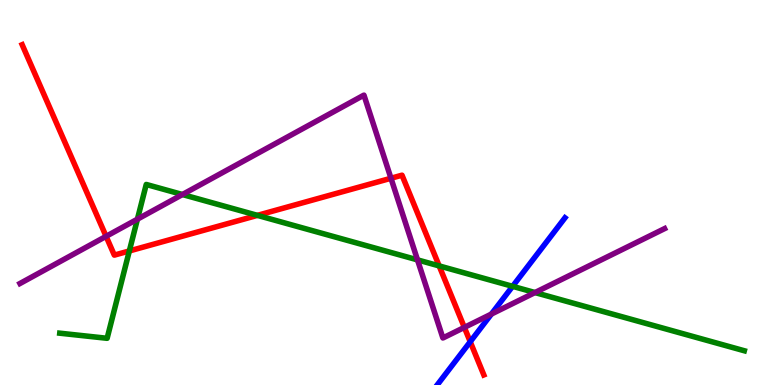[{'lines': ['blue', 'red'], 'intersections': [{'x': 6.07, 'y': 1.12}]}, {'lines': ['green', 'red'], 'intersections': [{'x': 1.67, 'y': 3.48}, {'x': 3.32, 'y': 4.41}, {'x': 5.67, 'y': 3.09}]}, {'lines': ['purple', 'red'], 'intersections': [{'x': 1.37, 'y': 3.86}, {'x': 5.04, 'y': 5.37}, {'x': 5.99, 'y': 1.5}]}, {'lines': ['blue', 'green'], 'intersections': [{'x': 6.61, 'y': 2.56}]}, {'lines': ['blue', 'purple'], 'intersections': [{'x': 6.34, 'y': 1.84}]}, {'lines': ['green', 'purple'], 'intersections': [{'x': 1.77, 'y': 4.31}, {'x': 2.35, 'y': 4.95}, {'x': 5.39, 'y': 3.25}, {'x': 6.9, 'y': 2.4}]}]